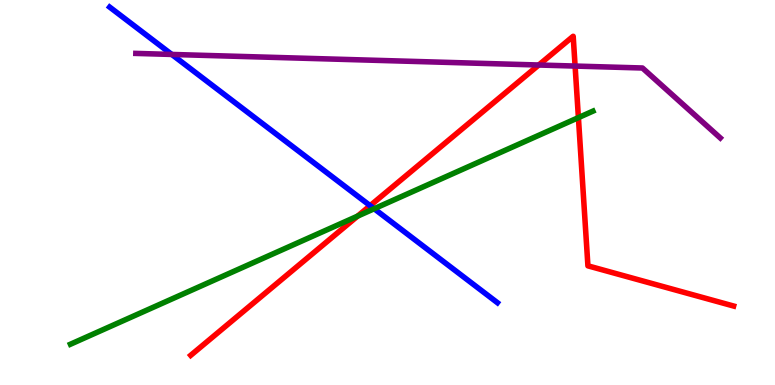[{'lines': ['blue', 'red'], 'intersections': [{'x': 4.78, 'y': 4.66}]}, {'lines': ['green', 'red'], 'intersections': [{'x': 4.61, 'y': 4.39}, {'x': 7.46, 'y': 6.94}]}, {'lines': ['purple', 'red'], 'intersections': [{'x': 6.95, 'y': 8.31}, {'x': 7.42, 'y': 8.28}]}, {'lines': ['blue', 'green'], 'intersections': [{'x': 4.83, 'y': 4.58}]}, {'lines': ['blue', 'purple'], 'intersections': [{'x': 2.22, 'y': 8.59}]}, {'lines': ['green', 'purple'], 'intersections': []}]